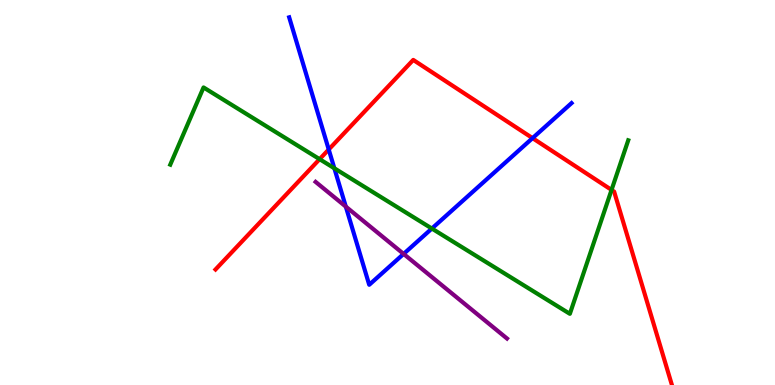[{'lines': ['blue', 'red'], 'intersections': [{'x': 4.24, 'y': 6.12}, {'x': 6.87, 'y': 6.41}]}, {'lines': ['green', 'red'], 'intersections': [{'x': 4.12, 'y': 5.87}, {'x': 7.89, 'y': 5.07}]}, {'lines': ['purple', 'red'], 'intersections': []}, {'lines': ['blue', 'green'], 'intersections': [{'x': 4.31, 'y': 5.63}, {'x': 5.57, 'y': 4.06}]}, {'lines': ['blue', 'purple'], 'intersections': [{'x': 4.46, 'y': 4.63}, {'x': 5.21, 'y': 3.4}]}, {'lines': ['green', 'purple'], 'intersections': []}]